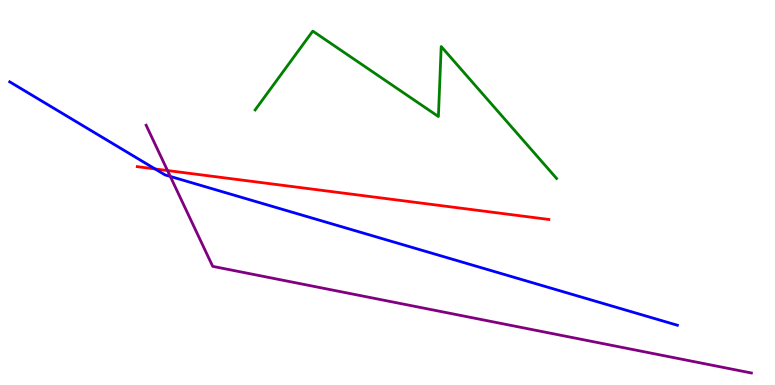[{'lines': ['blue', 'red'], 'intersections': [{'x': 2.0, 'y': 5.61}]}, {'lines': ['green', 'red'], 'intersections': []}, {'lines': ['purple', 'red'], 'intersections': [{'x': 2.16, 'y': 5.57}]}, {'lines': ['blue', 'green'], 'intersections': []}, {'lines': ['blue', 'purple'], 'intersections': [{'x': 2.2, 'y': 5.42}]}, {'lines': ['green', 'purple'], 'intersections': []}]